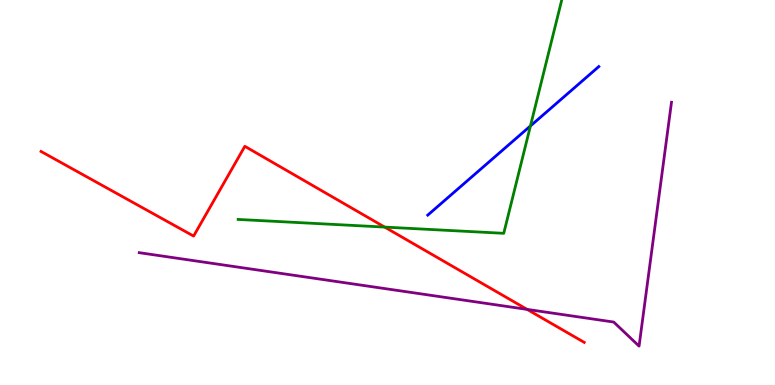[{'lines': ['blue', 'red'], 'intersections': []}, {'lines': ['green', 'red'], 'intersections': [{'x': 4.96, 'y': 4.1}]}, {'lines': ['purple', 'red'], 'intersections': [{'x': 6.8, 'y': 1.96}]}, {'lines': ['blue', 'green'], 'intersections': [{'x': 6.84, 'y': 6.73}]}, {'lines': ['blue', 'purple'], 'intersections': []}, {'lines': ['green', 'purple'], 'intersections': []}]